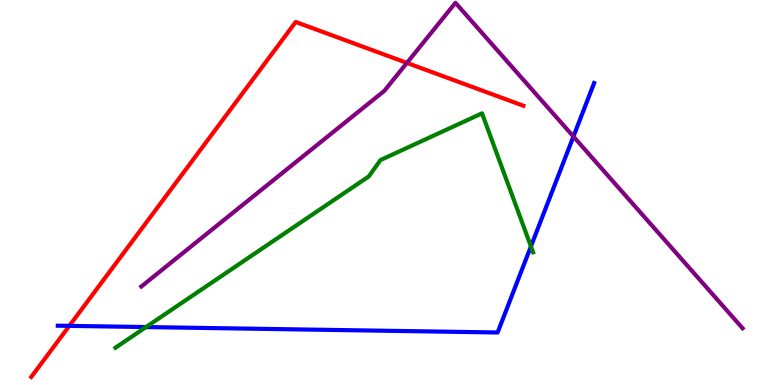[{'lines': ['blue', 'red'], 'intersections': [{'x': 0.894, 'y': 1.54}]}, {'lines': ['green', 'red'], 'intersections': []}, {'lines': ['purple', 'red'], 'intersections': [{'x': 5.25, 'y': 8.37}]}, {'lines': ['blue', 'green'], 'intersections': [{'x': 1.88, 'y': 1.51}, {'x': 6.85, 'y': 3.6}]}, {'lines': ['blue', 'purple'], 'intersections': [{'x': 7.4, 'y': 6.45}]}, {'lines': ['green', 'purple'], 'intersections': []}]